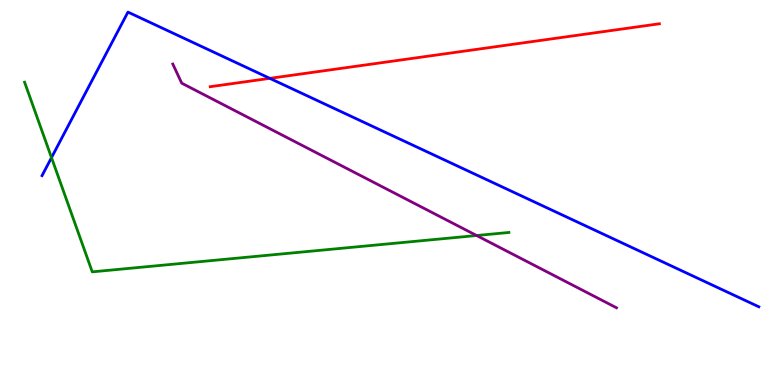[{'lines': ['blue', 'red'], 'intersections': [{'x': 3.48, 'y': 7.96}]}, {'lines': ['green', 'red'], 'intersections': []}, {'lines': ['purple', 'red'], 'intersections': []}, {'lines': ['blue', 'green'], 'intersections': [{'x': 0.665, 'y': 5.91}]}, {'lines': ['blue', 'purple'], 'intersections': []}, {'lines': ['green', 'purple'], 'intersections': [{'x': 6.15, 'y': 3.88}]}]